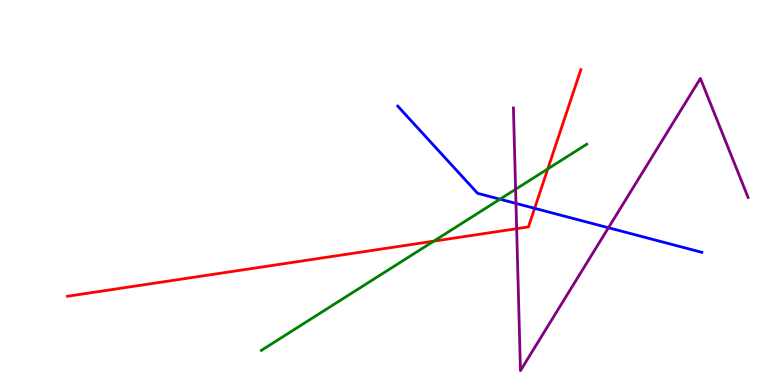[{'lines': ['blue', 'red'], 'intersections': [{'x': 6.9, 'y': 4.59}]}, {'lines': ['green', 'red'], 'intersections': [{'x': 5.6, 'y': 3.74}, {'x': 7.07, 'y': 5.61}]}, {'lines': ['purple', 'red'], 'intersections': [{'x': 6.67, 'y': 4.06}]}, {'lines': ['blue', 'green'], 'intersections': [{'x': 6.45, 'y': 4.83}]}, {'lines': ['blue', 'purple'], 'intersections': [{'x': 6.66, 'y': 4.72}, {'x': 7.85, 'y': 4.08}]}, {'lines': ['green', 'purple'], 'intersections': [{'x': 6.65, 'y': 5.08}]}]